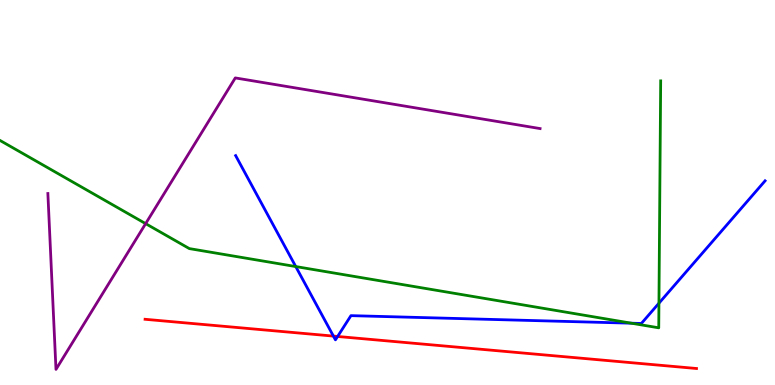[{'lines': ['blue', 'red'], 'intersections': [{'x': 4.3, 'y': 1.27}, {'x': 4.36, 'y': 1.26}]}, {'lines': ['green', 'red'], 'intersections': []}, {'lines': ['purple', 'red'], 'intersections': []}, {'lines': ['blue', 'green'], 'intersections': [{'x': 3.82, 'y': 3.08}, {'x': 8.15, 'y': 1.61}, {'x': 8.5, 'y': 2.12}]}, {'lines': ['blue', 'purple'], 'intersections': []}, {'lines': ['green', 'purple'], 'intersections': [{'x': 1.88, 'y': 4.19}]}]